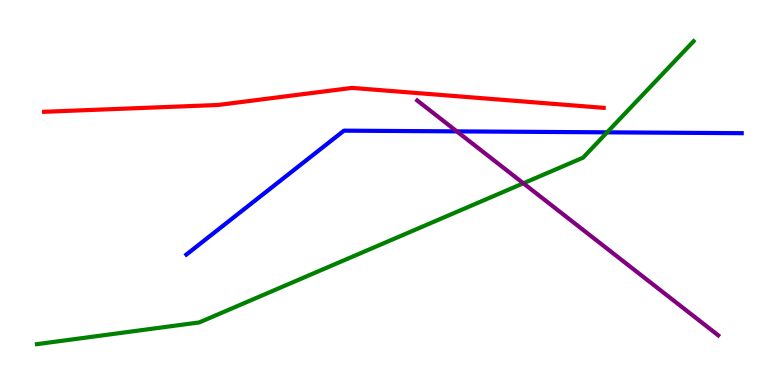[{'lines': ['blue', 'red'], 'intersections': []}, {'lines': ['green', 'red'], 'intersections': []}, {'lines': ['purple', 'red'], 'intersections': []}, {'lines': ['blue', 'green'], 'intersections': [{'x': 7.83, 'y': 6.56}]}, {'lines': ['blue', 'purple'], 'intersections': [{'x': 5.89, 'y': 6.59}]}, {'lines': ['green', 'purple'], 'intersections': [{'x': 6.75, 'y': 5.24}]}]